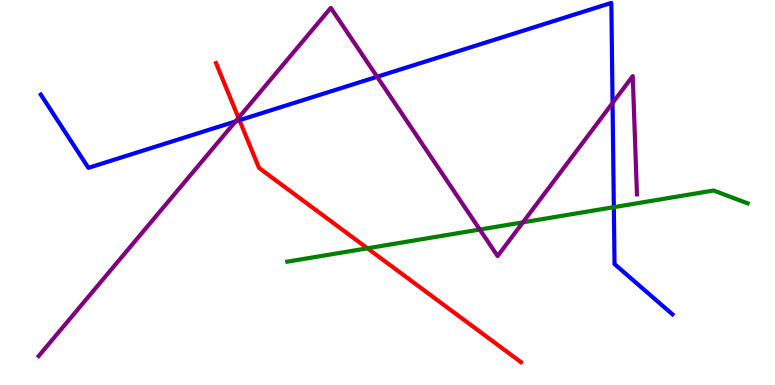[{'lines': ['blue', 'red'], 'intersections': [{'x': 3.09, 'y': 6.88}]}, {'lines': ['green', 'red'], 'intersections': [{'x': 4.74, 'y': 3.55}]}, {'lines': ['purple', 'red'], 'intersections': [{'x': 3.08, 'y': 6.94}]}, {'lines': ['blue', 'green'], 'intersections': [{'x': 7.92, 'y': 4.62}]}, {'lines': ['blue', 'purple'], 'intersections': [{'x': 3.04, 'y': 6.85}, {'x': 4.87, 'y': 8.01}, {'x': 7.9, 'y': 7.32}]}, {'lines': ['green', 'purple'], 'intersections': [{'x': 6.19, 'y': 4.04}, {'x': 6.75, 'y': 4.23}]}]